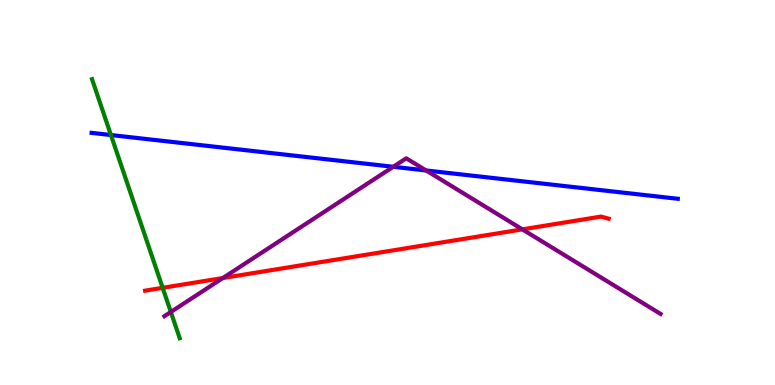[{'lines': ['blue', 'red'], 'intersections': []}, {'lines': ['green', 'red'], 'intersections': [{'x': 2.1, 'y': 2.52}]}, {'lines': ['purple', 'red'], 'intersections': [{'x': 2.88, 'y': 2.78}, {'x': 6.74, 'y': 4.04}]}, {'lines': ['blue', 'green'], 'intersections': [{'x': 1.43, 'y': 6.49}]}, {'lines': ['blue', 'purple'], 'intersections': [{'x': 5.07, 'y': 5.67}, {'x': 5.5, 'y': 5.57}]}, {'lines': ['green', 'purple'], 'intersections': [{'x': 2.2, 'y': 1.9}]}]